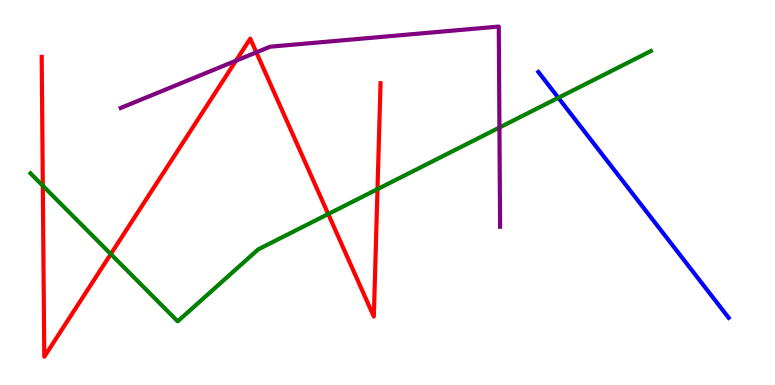[{'lines': ['blue', 'red'], 'intersections': []}, {'lines': ['green', 'red'], 'intersections': [{'x': 0.552, 'y': 5.18}, {'x': 1.43, 'y': 3.4}, {'x': 4.24, 'y': 4.44}, {'x': 4.87, 'y': 5.09}]}, {'lines': ['purple', 'red'], 'intersections': [{'x': 3.04, 'y': 8.42}, {'x': 3.31, 'y': 8.64}]}, {'lines': ['blue', 'green'], 'intersections': [{'x': 7.2, 'y': 7.46}]}, {'lines': ['blue', 'purple'], 'intersections': []}, {'lines': ['green', 'purple'], 'intersections': [{'x': 6.44, 'y': 6.69}]}]